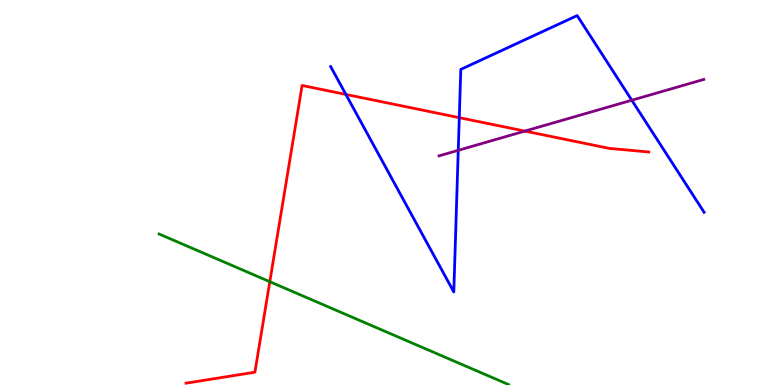[{'lines': ['blue', 'red'], 'intersections': [{'x': 4.46, 'y': 7.55}, {'x': 5.93, 'y': 6.94}]}, {'lines': ['green', 'red'], 'intersections': [{'x': 3.48, 'y': 2.68}]}, {'lines': ['purple', 'red'], 'intersections': [{'x': 6.77, 'y': 6.59}]}, {'lines': ['blue', 'green'], 'intersections': []}, {'lines': ['blue', 'purple'], 'intersections': [{'x': 5.91, 'y': 6.1}, {'x': 8.15, 'y': 7.4}]}, {'lines': ['green', 'purple'], 'intersections': []}]